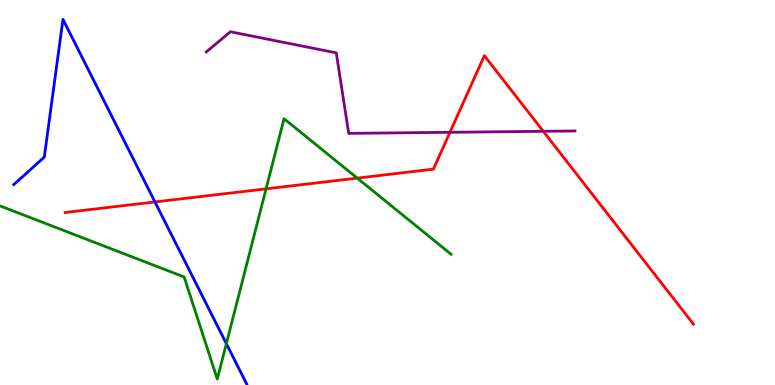[{'lines': ['blue', 'red'], 'intersections': [{'x': 2.0, 'y': 4.75}]}, {'lines': ['green', 'red'], 'intersections': [{'x': 3.43, 'y': 5.09}, {'x': 4.61, 'y': 5.37}]}, {'lines': ['purple', 'red'], 'intersections': [{'x': 5.81, 'y': 6.56}, {'x': 7.01, 'y': 6.59}]}, {'lines': ['blue', 'green'], 'intersections': [{'x': 2.92, 'y': 1.07}]}, {'lines': ['blue', 'purple'], 'intersections': []}, {'lines': ['green', 'purple'], 'intersections': []}]